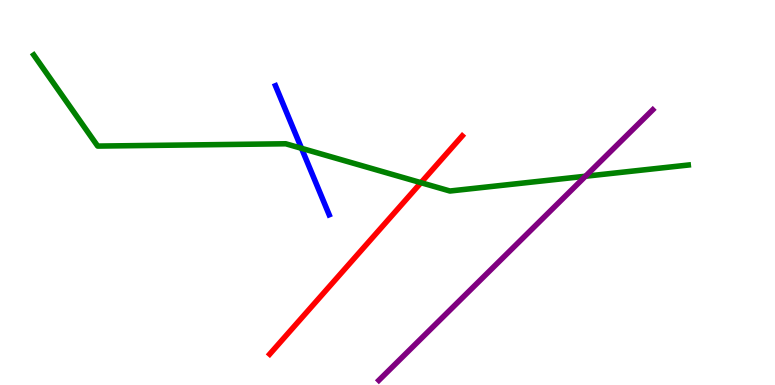[{'lines': ['blue', 'red'], 'intersections': []}, {'lines': ['green', 'red'], 'intersections': [{'x': 5.43, 'y': 5.26}]}, {'lines': ['purple', 'red'], 'intersections': []}, {'lines': ['blue', 'green'], 'intersections': [{'x': 3.89, 'y': 6.15}]}, {'lines': ['blue', 'purple'], 'intersections': []}, {'lines': ['green', 'purple'], 'intersections': [{'x': 7.55, 'y': 5.42}]}]